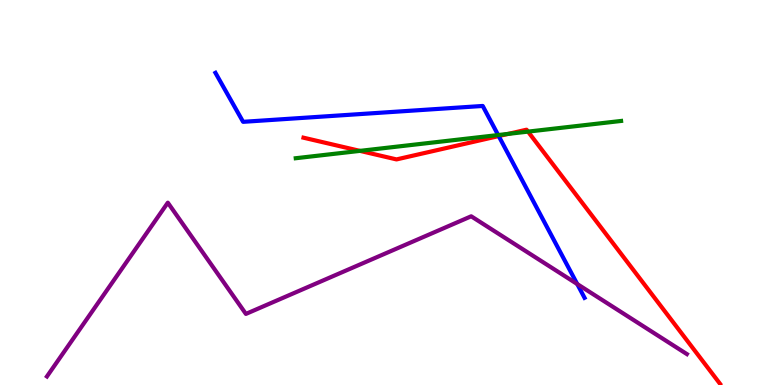[{'lines': ['blue', 'red'], 'intersections': [{'x': 6.43, 'y': 6.47}]}, {'lines': ['green', 'red'], 'intersections': [{'x': 4.64, 'y': 6.08}, {'x': 6.56, 'y': 6.52}, {'x': 6.81, 'y': 6.58}]}, {'lines': ['purple', 'red'], 'intersections': []}, {'lines': ['blue', 'green'], 'intersections': [{'x': 6.43, 'y': 6.49}]}, {'lines': ['blue', 'purple'], 'intersections': [{'x': 7.45, 'y': 2.62}]}, {'lines': ['green', 'purple'], 'intersections': []}]